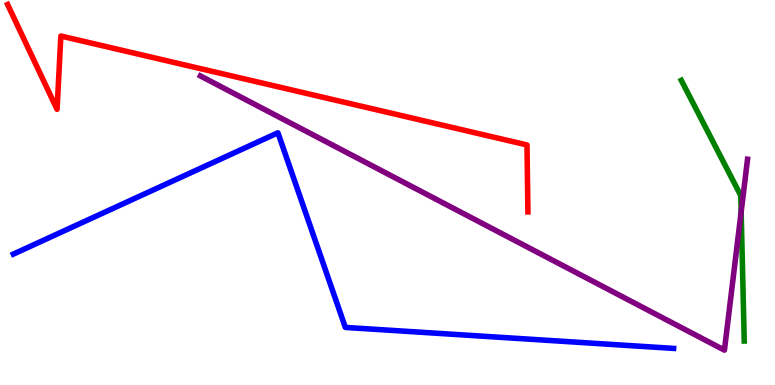[{'lines': ['blue', 'red'], 'intersections': []}, {'lines': ['green', 'red'], 'intersections': []}, {'lines': ['purple', 'red'], 'intersections': []}, {'lines': ['blue', 'green'], 'intersections': []}, {'lines': ['blue', 'purple'], 'intersections': []}, {'lines': ['green', 'purple'], 'intersections': [{'x': 9.56, 'y': 4.5}]}]